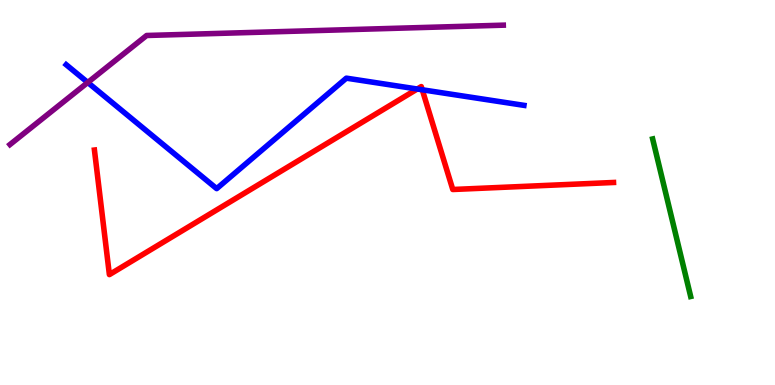[{'lines': ['blue', 'red'], 'intersections': [{'x': 5.38, 'y': 7.69}, {'x': 5.45, 'y': 7.67}]}, {'lines': ['green', 'red'], 'intersections': []}, {'lines': ['purple', 'red'], 'intersections': []}, {'lines': ['blue', 'green'], 'intersections': []}, {'lines': ['blue', 'purple'], 'intersections': [{'x': 1.13, 'y': 7.86}]}, {'lines': ['green', 'purple'], 'intersections': []}]